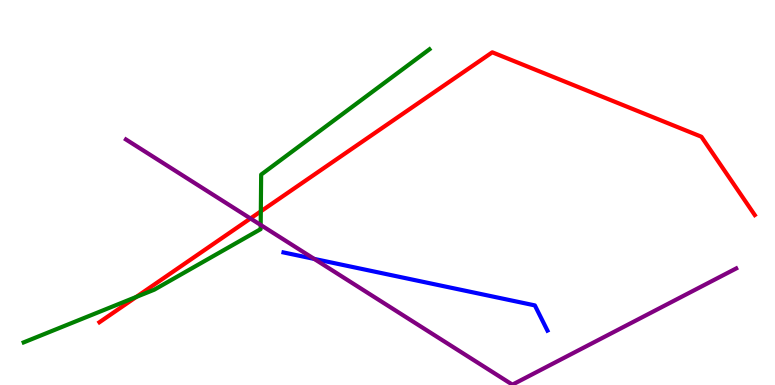[{'lines': ['blue', 'red'], 'intersections': []}, {'lines': ['green', 'red'], 'intersections': [{'x': 1.76, 'y': 2.29}, {'x': 3.37, 'y': 4.51}]}, {'lines': ['purple', 'red'], 'intersections': [{'x': 3.23, 'y': 4.33}]}, {'lines': ['blue', 'green'], 'intersections': []}, {'lines': ['blue', 'purple'], 'intersections': [{'x': 4.05, 'y': 3.28}]}, {'lines': ['green', 'purple'], 'intersections': [{'x': 3.36, 'y': 4.16}]}]